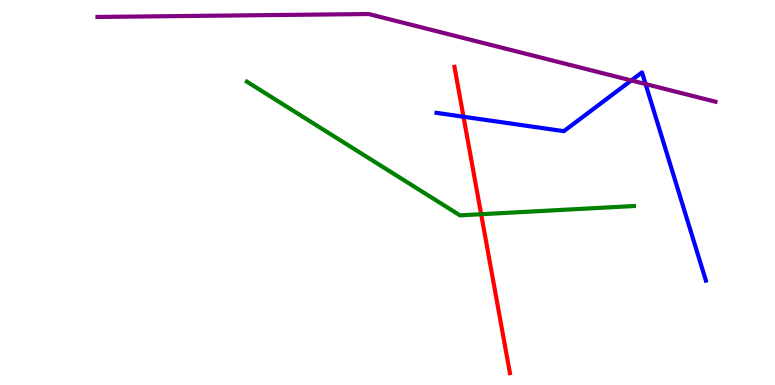[{'lines': ['blue', 'red'], 'intersections': [{'x': 5.98, 'y': 6.97}]}, {'lines': ['green', 'red'], 'intersections': [{'x': 6.21, 'y': 4.44}]}, {'lines': ['purple', 'red'], 'intersections': []}, {'lines': ['blue', 'green'], 'intersections': []}, {'lines': ['blue', 'purple'], 'intersections': [{'x': 8.15, 'y': 7.91}, {'x': 8.33, 'y': 7.82}]}, {'lines': ['green', 'purple'], 'intersections': []}]